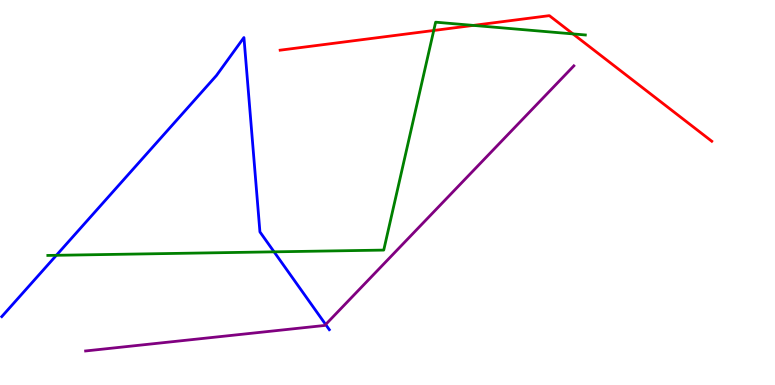[{'lines': ['blue', 'red'], 'intersections': []}, {'lines': ['green', 'red'], 'intersections': [{'x': 5.6, 'y': 9.21}, {'x': 6.11, 'y': 9.34}, {'x': 7.39, 'y': 9.12}]}, {'lines': ['purple', 'red'], 'intersections': []}, {'lines': ['blue', 'green'], 'intersections': [{'x': 0.727, 'y': 3.37}, {'x': 3.54, 'y': 3.46}]}, {'lines': ['blue', 'purple'], 'intersections': [{'x': 4.2, 'y': 1.57}]}, {'lines': ['green', 'purple'], 'intersections': []}]